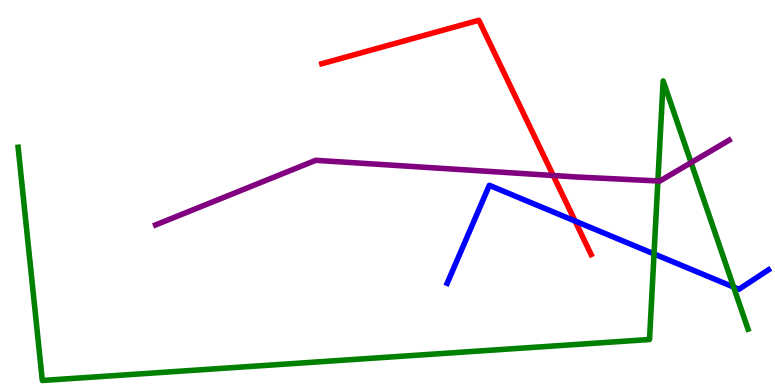[{'lines': ['blue', 'red'], 'intersections': [{'x': 7.42, 'y': 4.26}]}, {'lines': ['green', 'red'], 'intersections': []}, {'lines': ['purple', 'red'], 'intersections': [{'x': 7.14, 'y': 5.44}]}, {'lines': ['blue', 'green'], 'intersections': [{'x': 8.44, 'y': 3.4}, {'x': 9.47, 'y': 2.54}]}, {'lines': ['blue', 'purple'], 'intersections': []}, {'lines': ['green', 'purple'], 'intersections': [{'x': 8.49, 'y': 5.3}, {'x': 8.92, 'y': 5.78}]}]